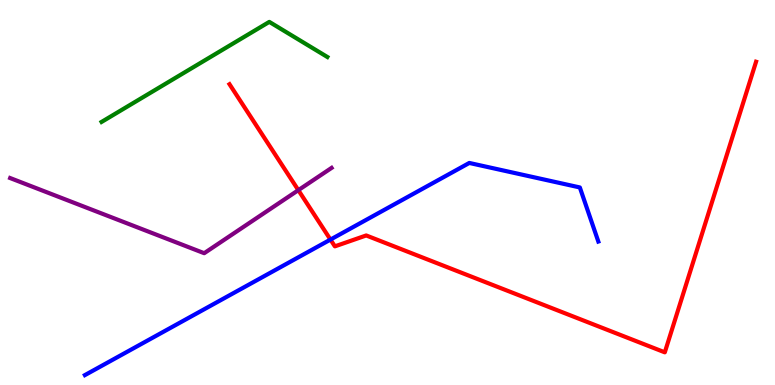[{'lines': ['blue', 'red'], 'intersections': [{'x': 4.26, 'y': 3.78}]}, {'lines': ['green', 'red'], 'intersections': []}, {'lines': ['purple', 'red'], 'intersections': [{'x': 3.85, 'y': 5.06}]}, {'lines': ['blue', 'green'], 'intersections': []}, {'lines': ['blue', 'purple'], 'intersections': []}, {'lines': ['green', 'purple'], 'intersections': []}]